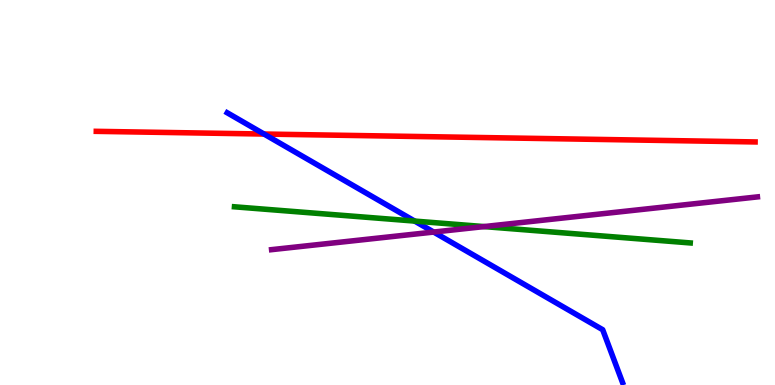[{'lines': ['blue', 'red'], 'intersections': [{'x': 3.41, 'y': 6.52}]}, {'lines': ['green', 'red'], 'intersections': []}, {'lines': ['purple', 'red'], 'intersections': []}, {'lines': ['blue', 'green'], 'intersections': [{'x': 5.35, 'y': 4.26}]}, {'lines': ['blue', 'purple'], 'intersections': [{'x': 5.6, 'y': 3.97}]}, {'lines': ['green', 'purple'], 'intersections': [{'x': 6.25, 'y': 4.11}]}]